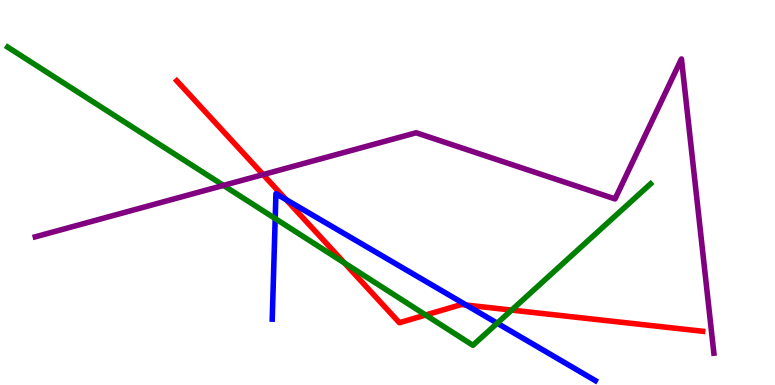[{'lines': ['blue', 'red'], 'intersections': [{'x': 3.69, 'y': 4.81}, {'x': 6.02, 'y': 2.08}]}, {'lines': ['green', 'red'], 'intersections': [{'x': 4.44, 'y': 3.17}, {'x': 5.49, 'y': 1.82}, {'x': 6.6, 'y': 1.95}]}, {'lines': ['purple', 'red'], 'intersections': [{'x': 3.39, 'y': 5.47}]}, {'lines': ['blue', 'green'], 'intersections': [{'x': 3.55, 'y': 4.32}, {'x': 6.42, 'y': 1.61}]}, {'lines': ['blue', 'purple'], 'intersections': []}, {'lines': ['green', 'purple'], 'intersections': [{'x': 2.88, 'y': 5.18}]}]